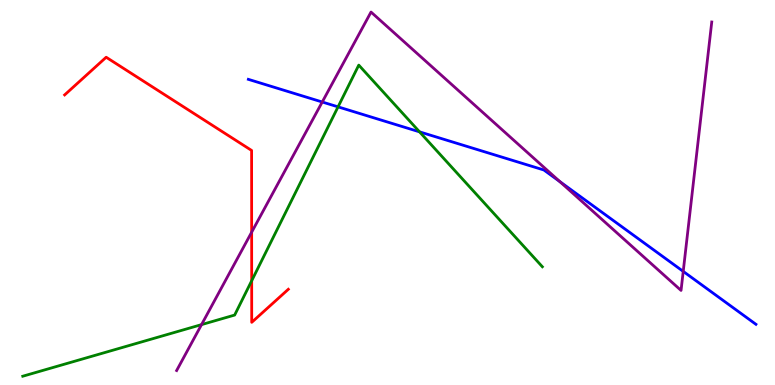[{'lines': ['blue', 'red'], 'intersections': []}, {'lines': ['green', 'red'], 'intersections': [{'x': 3.25, 'y': 2.71}]}, {'lines': ['purple', 'red'], 'intersections': [{'x': 3.25, 'y': 3.97}]}, {'lines': ['blue', 'green'], 'intersections': [{'x': 4.36, 'y': 7.22}, {'x': 5.41, 'y': 6.58}]}, {'lines': ['blue', 'purple'], 'intersections': [{'x': 4.16, 'y': 7.35}, {'x': 7.22, 'y': 5.28}, {'x': 8.82, 'y': 2.95}]}, {'lines': ['green', 'purple'], 'intersections': [{'x': 2.6, 'y': 1.57}]}]